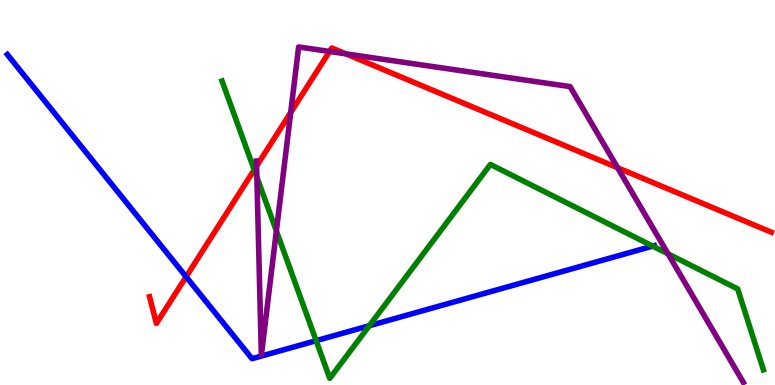[{'lines': ['blue', 'red'], 'intersections': [{'x': 2.4, 'y': 2.81}]}, {'lines': ['green', 'red'], 'intersections': [{'x': 3.28, 'y': 5.59}]}, {'lines': ['purple', 'red'], 'intersections': [{'x': 3.31, 'y': 5.69}, {'x': 3.75, 'y': 7.08}, {'x': 4.25, 'y': 8.66}, {'x': 4.46, 'y': 8.6}, {'x': 7.97, 'y': 5.64}]}, {'lines': ['blue', 'green'], 'intersections': [{'x': 4.08, 'y': 1.15}, {'x': 4.77, 'y': 1.54}, {'x': 8.42, 'y': 3.61}]}, {'lines': ['blue', 'purple'], 'intersections': []}, {'lines': ['green', 'purple'], 'intersections': [{'x': 3.31, 'y': 5.4}, {'x': 3.57, 'y': 4.0}, {'x': 8.62, 'y': 3.41}]}]